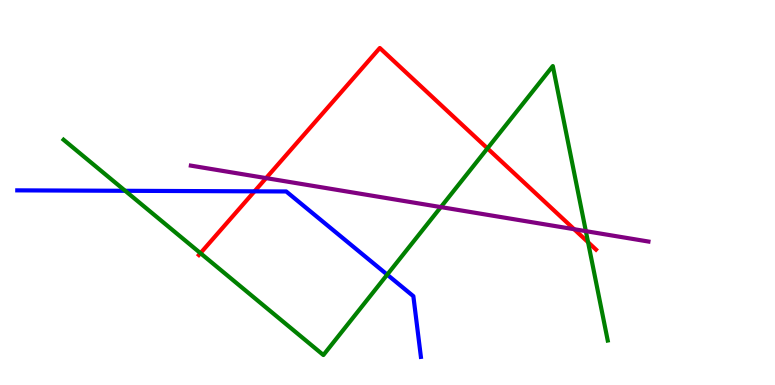[{'lines': ['blue', 'red'], 'intersections': [{'x': 3.28, 'y': 5.03}]}, {'lines': ['green', 'red'], 'intersections': [{'x': 2.59, 'y': 3.42}, {'x': 6.29, 'y': 6.15}, {'x': 7.59, 'y': 3.71}]}, {'lines': ['purple', 'red'], 'intersections': [{'x': 3.43, 'y': 5.37}, {'x': 7.41, 'y': 4.05}]}, {'lines': ['blue', 'green'], 'intersections': [{'x': 1.62, 'y': 5.04}, {'x': 5.0, 'y': 2.87}]}, {'lines': ['blue', 'purple'], 'intersections': []}, {'lines': ['green', 'purple'], 'intersections': [{'x': 5.69, 'y': 4.62}, {'x': 7.56, 'y': 4.0}]}]